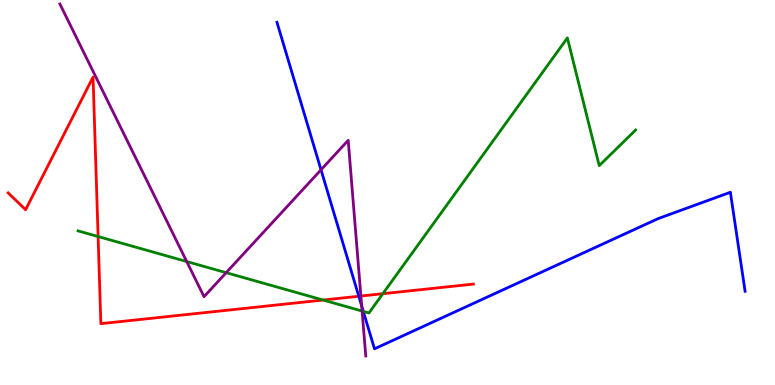[{'lines': ['blue', 'red'], 'intersections': [{'x': 4.63, 'y': 2.31}]}, {'lines': ['green', 'red'], 'intersections': [{'x': 1.27, 'y': 3.86}, {'x': 4.17, 'y': 2.21}, {'x': 4.94, 'y': 2.37}]}, {'lines': ['purple', 'red'], 'intersections': [{'x': 4.66, 'y': 2.31}]}, {'lines': ['blue', 'green'], 'intersections': [{'x': 4.69, 'y': 1.91}]}, {'lines': ['blue', 'purple'], 'intersections': [{'x': 4.14, 'y': 5.59}, {'x': 4.67, 'y': 2.05}]}, {'lines': ['green', 'purple'], 'intersections': [{'x': 2.41, 'y': 3.21}, {'x': 2.92, 'y': 2.92}, {'x': 4.67, 'y': 1.92}]}]